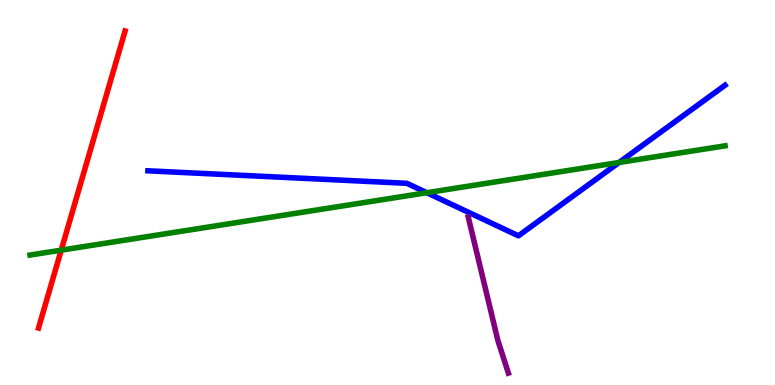[{'lines': ['blue', 'red'], 'intersections': []}, {'lines': ['green', 'red'], 'intersections': [{'x': 0.79, 'y': 3.5}]}, {'lines': ['purple', 'red'], 'intersections': []}, {'lines': ['blue', 'green'], 'intersections': [{'x': 5.51, 'y': 4.99}, {'x': 7.99, 'y': 5.78}]}, {'lines': ['blue', 'purple'], 'intersections': []}, {'lines': ['green', 'purple'], 'intersections': []}]